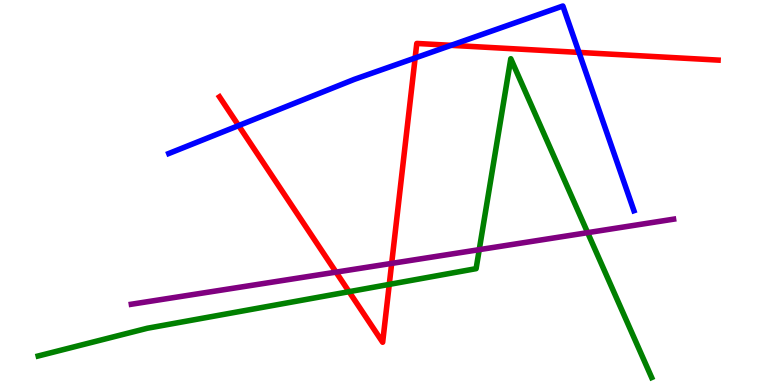[{'lines': ['blue', 'red'], 'intersections': [{'x': 3.08, 'y': 6.74}, {'x': 5.36, 'y': 8.49}, {'x': 5.82, 'y': 8.82}, {'x': 7.47, 'y': 8.64}]}, {'lines': ['green', 'red'], 'intersections': [{'x': 4.5, 'y': 2.42}, {'x': 5.02, 'y': 2.61}]}, {'lines': ['purple', 'red'], 'intersections': [{'x': 4.34, 'y': 2.93}, {'x': 5.05, 'y': 3.16}]}, {'lines': ['blue', 'green'], 'intersections': []}, {'lines': ['blue', 'purple'], 'intersections': []}, {'lines': ['green', 'purple'], 'intersections': [{'x': 6.18, 'y': 3.52}, {'x': 7.58, 'y': 3.96}]}]